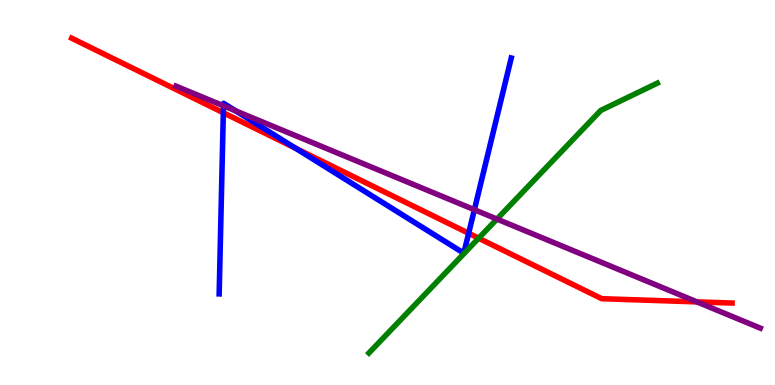[{'lines': ['blue', 'red'], 'intersections': [{'x': 2.88, 'y': 7.07}, {'x': 3.81, 'y': 6.15}, {'x': 6.05, 'y': 3.94}]}, {'lines': ['green', 'red'], 'intersections': [{'x': 6.18, 'y': 3.81}]}, {'lines': ['purple', 'red'], 'intersections': [{'x': 8.99, 'y': 2.16}]}, {'lines': ['blue', 'green'], 'intersections': []}, {'lines': ['blue', 'purple'], 'intersections': [{'x': 2.88, 'y': 7.25}, {'x': 3.04, 'y': 7.12}, {'x': 6.12, 'y': 4.55}]}, {'lines': ['green', 'purple'], 'intersections': [{'x': 6.41, 'y': 4.31}]}]